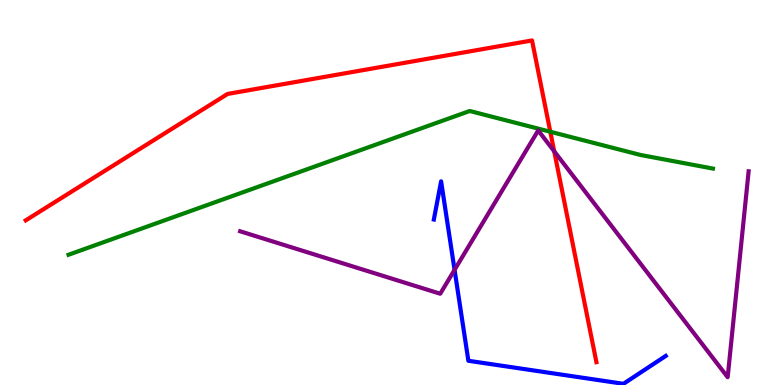[{'lines': ['blue', 'red'], 'intersections': []}, {'lines': ['green', 'red'], 'intersections': [{'x': 7.1, 'y': 6.58}]}, {'lines': ['purple', 'red'], 'intersections': [{'x': 7.15, 'y': 6.07}]}, {'lines': ['blue', 'green'], 'intersections': []}, {'lines': ['blue', 'purple'], 'intersections': [{'x': 5.87, 'y': 2.99}]}, {'lines': ['green', 'purple'], 'intersections': []}]